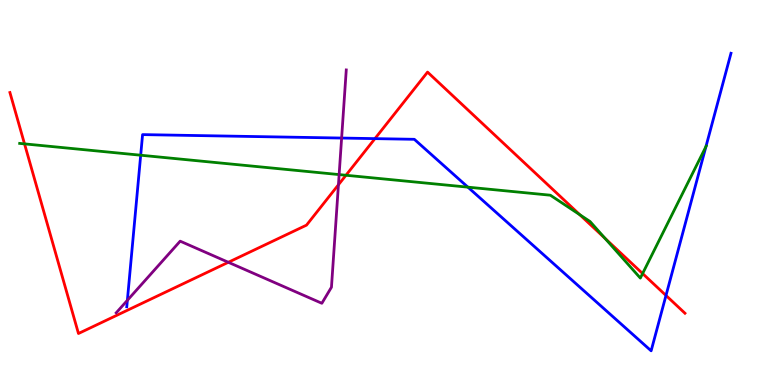[{'lines': ['blue', 'red'], 'intersections': [{'x': 4.84, 'y': 6.4}, {'x': 8.59, 'y': 2.33}]}, {'lines': ['green', 'red'], 'intersections': [{'x': 0.316, 'y': 6.26}, {'x': 4.46, 'y': 5.45}, {'x': 7.48, 'y': 4.42}, {'x': 7.81, 'y': 3.81}, {'x': 8.29, 'y': 2.89}]}, {'lines': ['purple', 'red'], 'intersections': [{'x': 2.95, 'y': 3.19}, {'x': 4.37, 'y': 5.2}]}, {'lines': ['blue', 'green'], 'intersections': [{'x': 1.82, 'y': 5.97}, {'x': 6.04, 'y': 5.14}, {'x': 9.11, 'y': 6.19}]}, {'lines': ['blue', 'purple'], 'intersections': [{'x': 1.64, 'y': 2.2}, {'x': 4.41, 'y': 6.41}]}, {'lines': ['green', 'purple'], 'intersections': [{'x': 4.38, 'y': 5.47}]}]